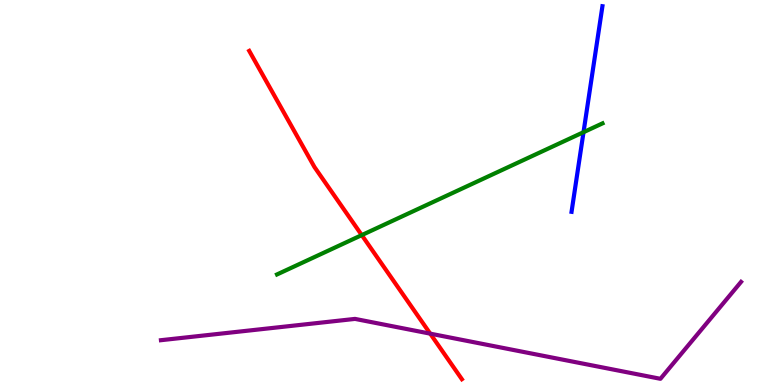[{'lines': ['blue', 'red'], 'intersections': []}, {'lines': ['green', 'red'], 'intersections': [{'x': 4.67, 'y': 3.89}]}, {'lines': ['purple', 'red'], 'intersections': [{'x': 5.55, 'y': 1.33}]}, {'lines': ['blue', 'green'], 'intersections': [{'x': 7.53, 'y': 6.57}]}, {'lines': ['blue', 'purple'], 'intersections': []}, {'lines': ['green', 'purple'], 'intersections': []}]